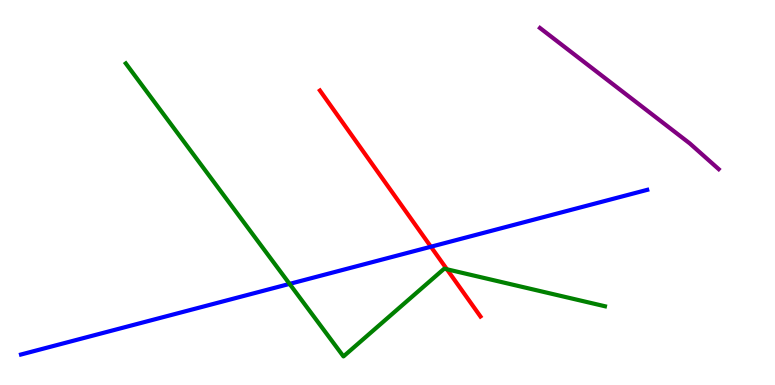[{'lines': ['blue', 'red'], 'intersections': [{'x': 5.56, 'y': 3.59}]}, {'lines': ['green', 'red'], 'intersections': [{'x': 5.77, 'y': 3.01}]}, {'lines': ['purple', 'red'], 'intersections': []}, {'lines': ['blue', 'green'], 'intersections': [{'x': 3.74, 'y': 2.63}]}, {'lines': ['blue', 'purple'], 'intersections': []}, {'lines': ['green', 'purple'], 'intersections': []}]